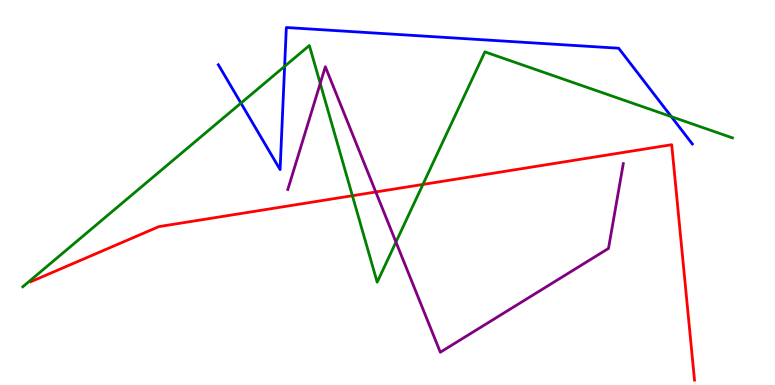[{'lines': ['blue', 'red'], 'intersections': []}, {'lines': ['green', 'red'], 'intersections': [{'x': 4.55, 'y': 4.92}, {'x': 5.46, 'y': 5.21}]}, {'lines': ['purple', 'red'], 'intersections': [{'x': 4.85, 'y': 5.01}]}, {'lines': ['blue', 'green'], 'intersections': [{'x': 3.11, 'y': 7.32}, {'x': 3.67, 'y': 8.28}, {'x': 8.66, 'y': 6.97}]}, {'lines': ['blue', 'purple'], 'intersections': []}, {'lines': ['green', 'purple'], 'intersections': [{'x': 4.13, 'y': 7.83}, {'x': 5.11, 'y': 3.71}]}]